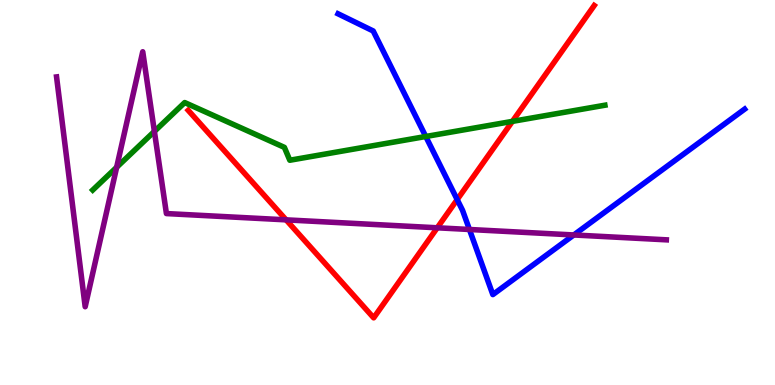[{'lines': ['blue', 'red'], 'intersections': [{'x': 5.9, 'y': 4.82}]}, {'lines': ['green', 'red'], 'intersections': [{'x': 6.61, 'y': 6.85}]}, {'lines': ['purple', 'red'], 'intersections': [{'x': 3.69, 'y': 4.29}, {'x': 5.64, 'y': 4.08}]}, {'lines': ['blue', 'green'], 'intersections': [{'x': 5.49, 'y': 6.45}]}, {'lines': ['blue', 'purple'], 'intersections': [{'x': 6.06, 'y': 4.04}, {'x': 7.4, 'y': 3.9}]}, {'lines': ['green', 'purple'], 'intersections': [{'x': 1.51, 'y': 5.65}, {'x': 1.99, 'y': 6.59}]}]